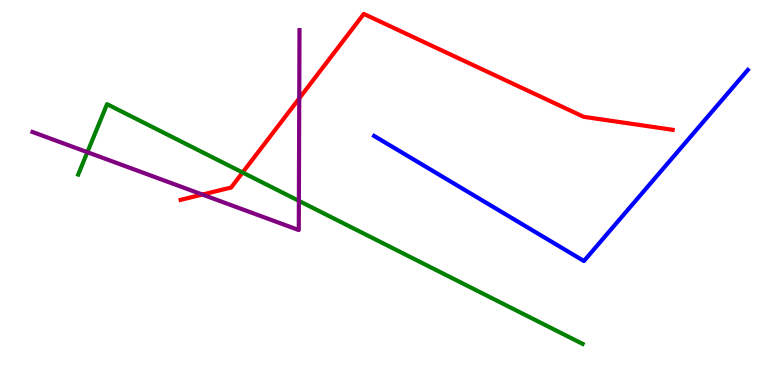[{'lines': ['blue', 'red'], 'intersections': []}, {'lines': ['green', 'red'], 'intersections': [{'x': 3.13, 'y': 5.52}]}, {'lines': ['purple', 'red'], 'intersections': [{'x': 2.61, 'y': 4.95}, {'x': 3.86, 'y': 7.44}]}, {'lines': ['blue', 'green'], 'intersections': []}, {'lines': ['blue', 'purple'], 'intersections': []}, {'lines': ['green', 'purple'], 'intersections': [{'x': 1.13, 'y': 6.05}, {'x': 3.86, 'y': 4.78}]}]